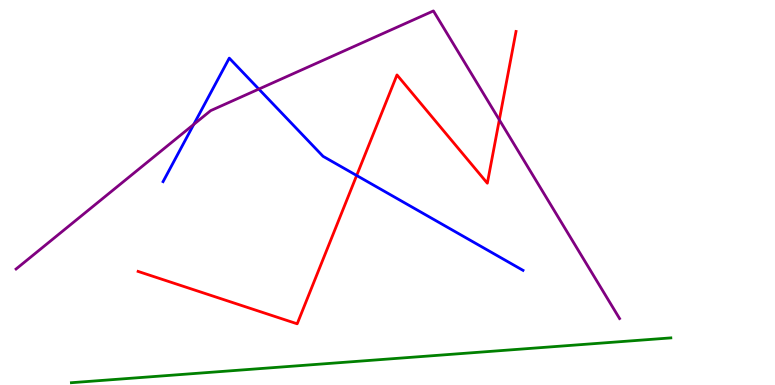[{'lines': ['blue', 'red'], 'intersections': [{'x': 4.6, 'y': 5.44}]}, {'lines': ['green', 'red'], 'intersections': []}, {'lines': ['purple', 'red'], 'intersections': [{'x': 6.44, 'y': 6.89}]}, {'lines': ['blue', 'green'], 'intersections': []}, {'lines': ['blue', 'purple'], 'intersections': [{'x': 2.5, 'y': 6.77}, {'x': 3.34, 'y': 7.69}]}, {'lines': ['green', 'purple'], 'intersections': []}]